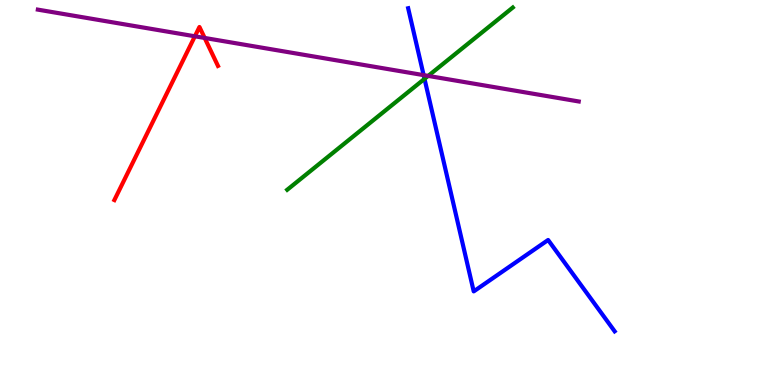[{'lines': ['blue', 'red'], 'intersections': []}, {'lines': ['green', 'red'], 'intersections': []}, {'lines': ['purple', 'red'], 'intersections': [{'x': 2.51, 'y': 9.06}, {'x': 2.64, 'y': 9.01}]}, {'lines': ['blue', 'green'], 'intersections': [{'x': 5.48, 'y': 7.95}]}, {'lines': ['blue', 'purple'], 'intersections': [{'x': 5.47, 'y': 8.05}]}, {'lines': ['green', 'purple'], 'intersections': [{'x': 5.52, 'y': 8.03}]}]